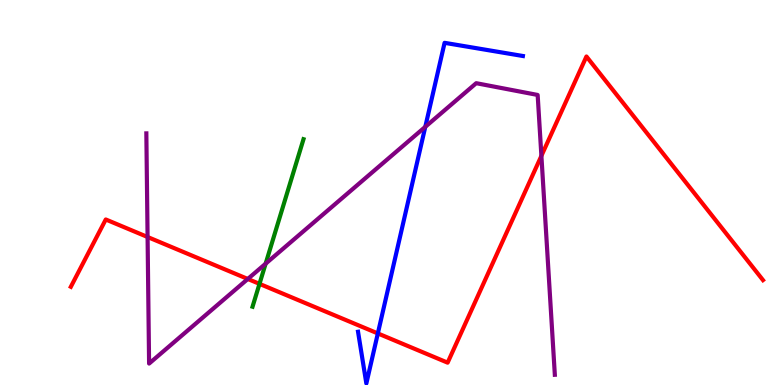[{'lines': ['blue', 'red'], 'intersections': [{'x': 4.88, 'y': 1.34}]}, {'lines': ['green', 'red'], 'intersections': [{'x': 3.35, 'y': 2.63}]}, {'lines': ['purple', 'red'], 'intersections': [{'x': 1.9, 'y': 3.84}, {'x': 3.2, 'y': 2.75}, {'x': 6.99, 'y': 5.95}]}, {'lines': ['blue', 'green'], 'intersections': []}, {'lines': ['blue', 'purple'], 'intersections': [{'x': 5.49, 'y': 6.71}]}, {'lines': ['green', 'purple'], 'intersections': [{'x': 3.43, 'y': 3.15}]}]